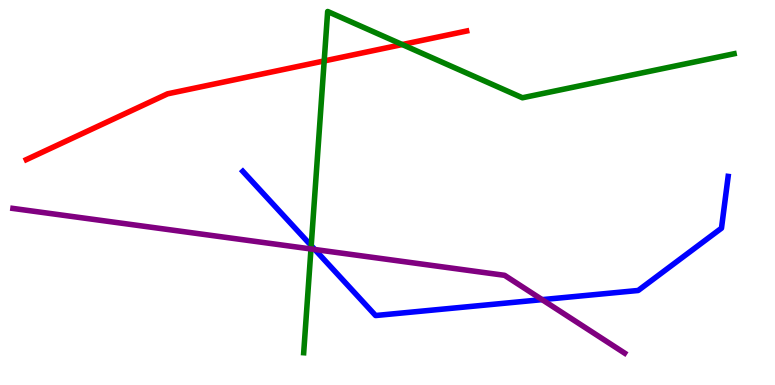[{'lines': ['blue', 'red'], 'intersections': []}, {'lines': ['green', 'red'], 'intersections': [{'x': 4.18, 'y': 8.42}, {'x': 5.19, 'y': 8.84}]}, {'lines': ['purple', 'red'], 'intersections': []}, {'lines': ['blue', 'green'], 'intersections': [{'x': 4.02, 'y': 3.62}]}, {'lines': ['blue', 'purple'], 'intersections': [{'x': 4.06, 'y': 3.52}, {'x': 7.0, 'y': 2.22}]}, {'lines': ['green', 'purple'], 'intersections': [{'x': 4.01, 'y': 3.53}]}]